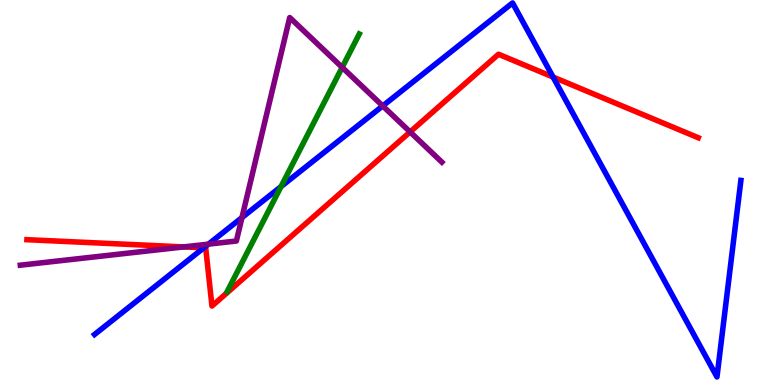[{'lines': ['blue', 'red'], 'intersections': [{'x': 2.63, 'y': 3.56}, {'x': 7.14, 'y': 8.0}]}, {'lines': ['green', 'red'], 'intersections': []}, {'lines': ['purple', 'red'], 'intersections': [{'x': 2.37, 'y': 3.59}, {'x': 5.29, 'y': 6.57}]}, {'lines': ['blue', 'green'], 'intersections': [{'x': 3.63, 'y': 5.15}]}, {'lines': ['blue', 'purple'], 'intersections': [{'x': 2.69, 'y': 3.66}, {'x': 3.12, 'y': 4.35}, {'x': 4.94, 'y': 7.25}]}, {'lines': ['green', 'purple'], 'intersections': [{'x': 4.42, 'y': 8.25}]}]